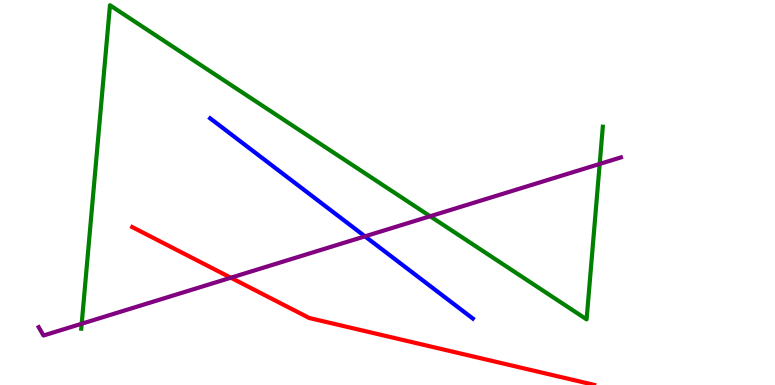[{'lines': ['blue', 'red'], 'intersections': []}, {'lines': ['green', 'red'], 'intersections': []}, {'lines': ['purple', 'red'], 'intersections': [{'x': 2.98, 'y': 2.79}]}, {'lines': ['blue', 'green'], 'intersections': []}, {'lines': ['blue', 'purple'], 'intersections': [{'x': 4.71, 'y': 3.86}]}, {'lines': ['green', 'purple'], 'intersections': [{'x': 1.05, 'y': 1.59}, {'x': 5.55, 'y': 4.38}, {'x': 7.74, 'y': 5.74}]}]